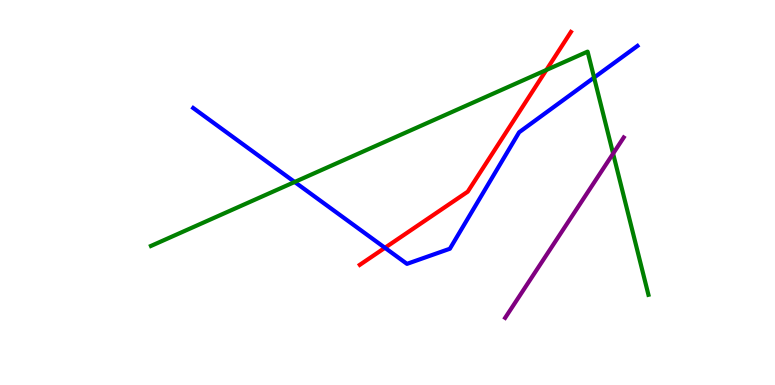[{'lines': ['blue', 'red'], 'intersections': [{'x': 4.97, 'y': 3.56}]}, {'lines': ['green', 'red'], 'intersections': [{'x': 7.05, 'y': 8.18}]}, {'lines': ['purple', 'red'], 'intersections': []}, {'lines': ['blue', 'green'], 'intersections': [{'x': 3.8, 'y': 5.27}, {'x': 7.67, 'y': 7.99}]}, {'lines': ['blue', 'purple'], 'intersections': []}, {'lines': ['green', 'purple'], 'intersections': [{'x': 7.91, 'y': 6.01}]}]